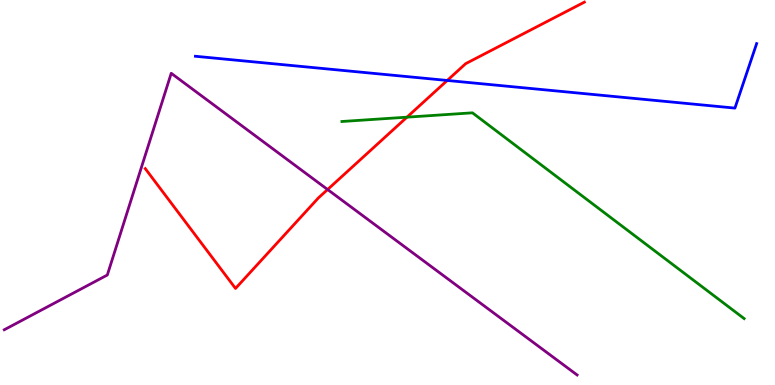[{'lines': ['blue', 'red'], 'intersections': [{'x': 5.77, 'y': 7.91}]}, {'lines': ['green', 'red'], 'intersections': [{'x': 5.25, 'y': 6.96}]}, {'lines': ['purple', 'red'], 'intersections': [{'x': 4.23, 'y': 5.08}]}, {'lines': ['blue', 'green'], 'intersections': []}, {'lines': ['blue', 'purple'], 'intersections': []}, {'lines': ['green', 'purple'], 'intersections': []}]